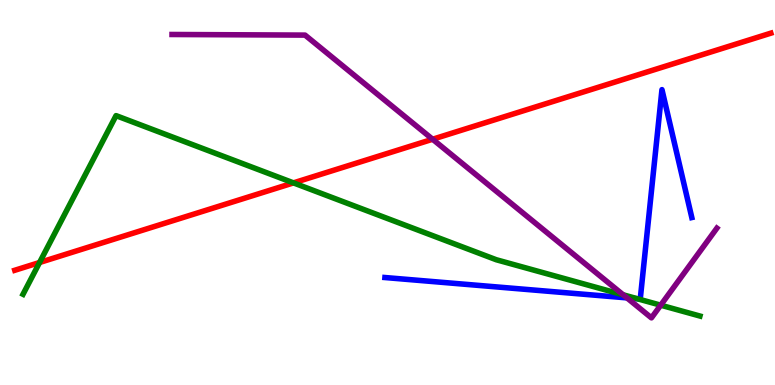[{'lines': ['blue', 'red'], 'intersections': []}, {'lines': ['green', 'red'], 'intersections': [{'x': 0.51, 'y': 3.18}, {'x': 3.79, 'y': 5.25}]}, {'lines': ['purple', 'red'], 'intersections': [{'x': 5.58, 'y': 6.38}]}, {'lines': ['blue', 'green'], 'intersections': [{'x': 8.23, 'y': 2.24}]}, {'lines': ['blue', 'purple'], 'intersections': [{'x': 8.09, 'y': 2.26}]}, {'lines': ['green', 'purple'], 'intersections': [{'x': 8.04, 'y': 2.34}, {'x': 8.53, 'y': 2.07}]}]